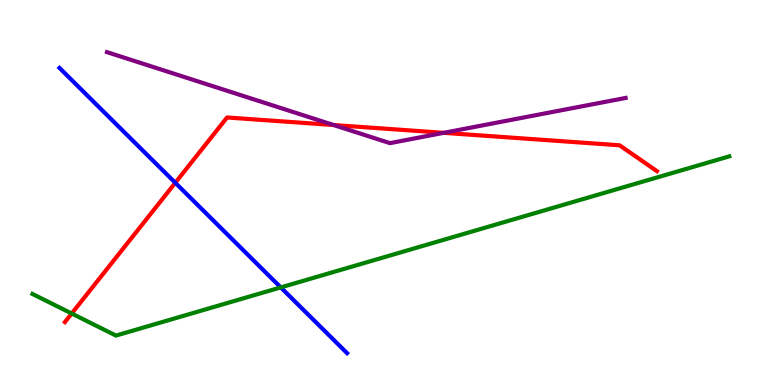[{'lines': ['blue', 'red'], 'intersections': [{'x': 2.26, 'y': 5.25}]}, {'lines': ['green', 'red'], 'intersections': [{'x': 0.925, 'y': 1.86}]}, {'lines': ['purple', 'red'], 'intersections': [{'x': 4.31, 'y': 6.75}, {'x': 5.73, 'y': 6.55}]}, {'lines': ['blue', 'green'], 'intersections': [{'x': 3.62, 'y': 2.53}]}, {'lines': ['blue', 'purple'], 'intersections': []}, {'lines': ['green', 'purple'], 'intersections': []}]